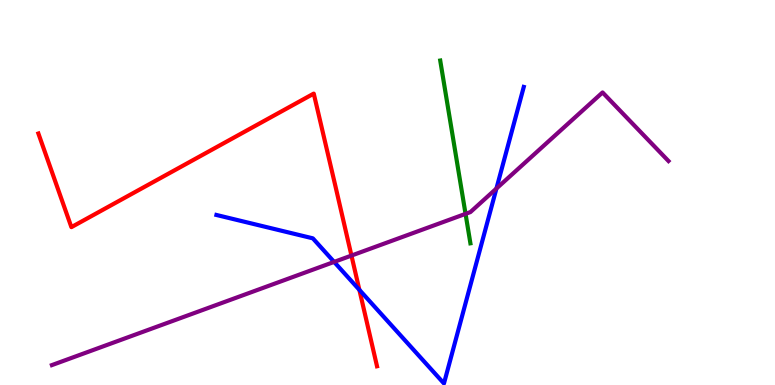[{'lines': ['blue', 'red'], 'intersections': [{'x': 4.64, 'y': 2.47}]}, {'lines': ['green', 'red'], 'intersections': []}, {'lines': ['purple', 'red'], 'intersections': [{'x': 4.53, 'y': 3.36}]}, {'lines': ['blue', 'green'], 'intersections': []}, {'lines': ['blue', 'purple'], 'intersections': [{'x': 4.31, 'y': 3.2}, {'x': 6.41, 'y': 5.1}]}, {'lines': ['green', 'purple'], 'intersections': [{'x': 6.01, 'y': 4.45}]}]